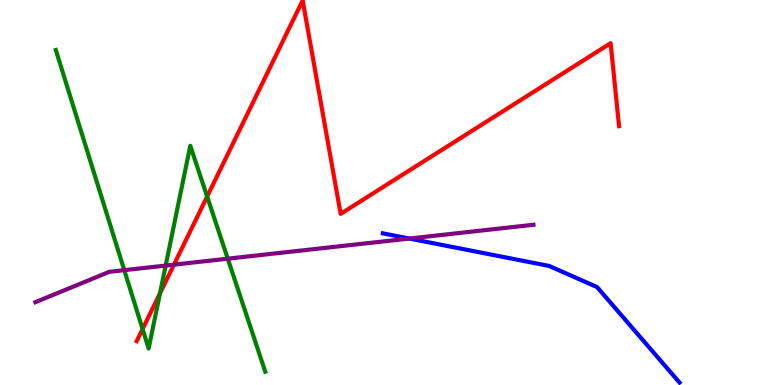[{'lines': ['blue', 'red'], 'intersections': []}, {'lines': ['green', 'red'], 'intersections': [{'x': 1.84, 'y': 1.45}, {'x': 2.06, 'y': 2.38}, {'x': 2.67, 'y': 4.9}]}, {'lines': ['purple', 'red'], 'intersections': [{'x': 2.24, 'y': 3.13}]}, {'lines': ['blue', 'green'], 'intersections': []}, {'lines': ['blue', 'purple'], 'intersections': [{'x': 5.28, 'y': 3.8}]}, {'lines': ['green', 'purple'], 'intersections': [{'x': 1.6, 'y': 2.98}, {'x': 2.14, 'y': 3.1}, {'x': 2.94, 'y': 3.28}]}]